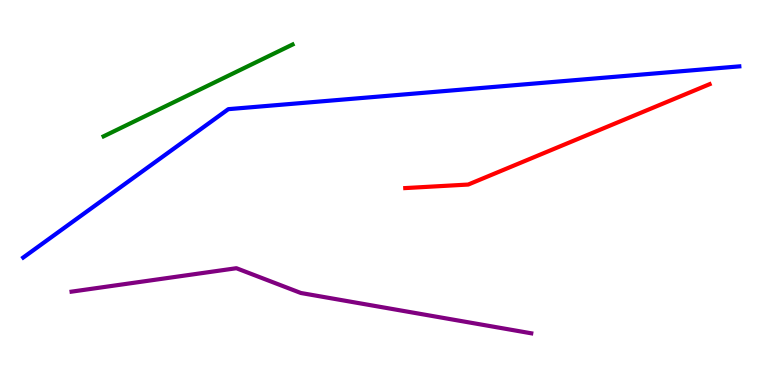[{'lines': ['blue', 'red'], 'intersections': []}, {'lines': ['green', 'red'], 'intersections': []}, {'lines': ['purple', 'red'], 'intersections': []}, {'lines': ['blue', 'green'], 'intersections': []}, {'lines': ['blue', 'purple'], 'intersections': []}, {'lines': ['green', 'purple'], 'intersections': []}]